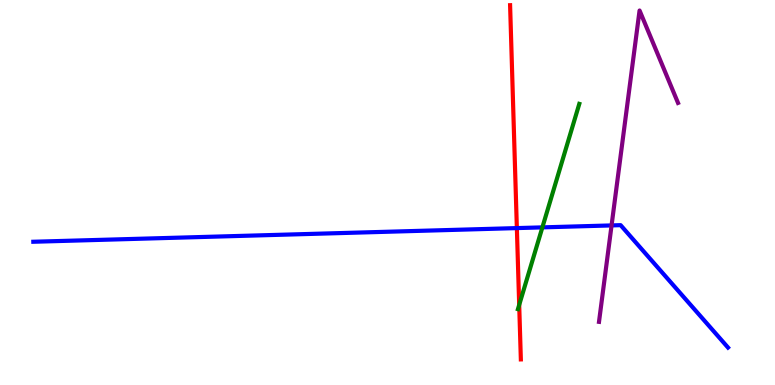[{'lines': ['blue', 'red'], 'intersections': [{'x': 6.67, 'y': 4.08}]}, {'lines': ['green', 'red'], 'intersections': [{'x': 6.7, 'y': 2.08}]}, {'lines': ['purple', 'red'], 'intersections': []}, {'lines': ['blue', 'green'], 'intersections': [{'x': 7.0, 'y': 4.09}]}, {'lines': ['blue', 'purple'], 'intersections': [{'x': 7.89, 'y': 4.14}]}, {'lines': ['green', 'purple'], 'intersections': []}]